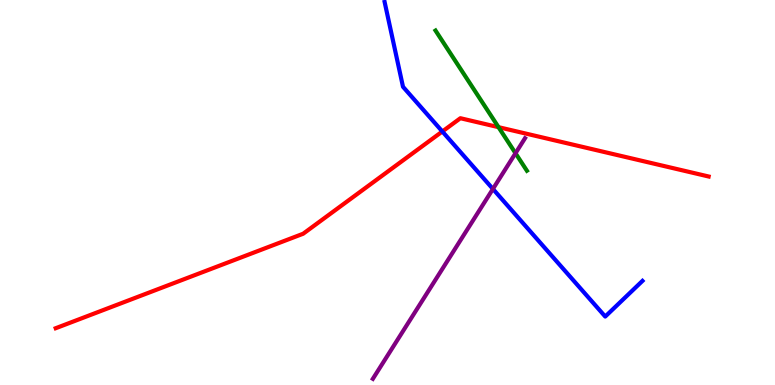[{'lines': ['blue', 'red'], 'intersections': [{'x': 5.71, 'y': 6.58}]}, {'lines': ['green', 'red'], 'intersections': [{'x': 6.43, 'y': 6.7}]}, {'lines': ['purple', 'red'], 'intersections': []}, {'lines': ['blue', 'green'], 'intersections': []}, {'lines': ['blue', 'purple'], 'intersections': [{'x': 6.36, 'y': 5.09}]}, {'lines': ['green', 'purple'], 'intersections': [{'x': 6.65, 'y': 6.02}]}]